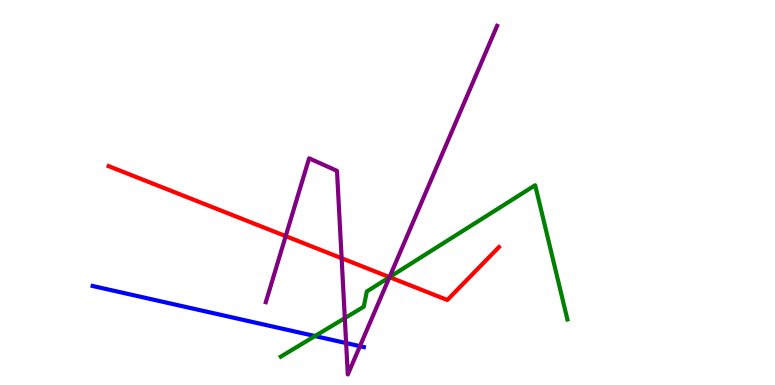[{'lines': ['blue', 'red'], 'intersections': []}, {'lines': ['green', 'red'], 'intersections': [{'x': 5.03, 'y': 2.8}]}, {'lines': ['purple', 'red'], 'intersections': [{'x': 3.69, 'y': 3.87}, {'x': 4.41, 'y': 3.29}, {'x': 5.03, 'y': 2.8}]}, {'lines': ['blue', 'green'], 'intersections': [{'x': 4.06, 'y': 1.27}]}, {'lines': ['blue', 'purple'], 'intersections': [{'x': 4.47, 'y': 1.09}, {'x': 4.64, 'y': 1.01}]}, {'lines': ['green', 'purple'], 'intersections': [{'x': 4.45, 'y': 1.74}, {'x': 5.03, 'y': 2.8}]}]